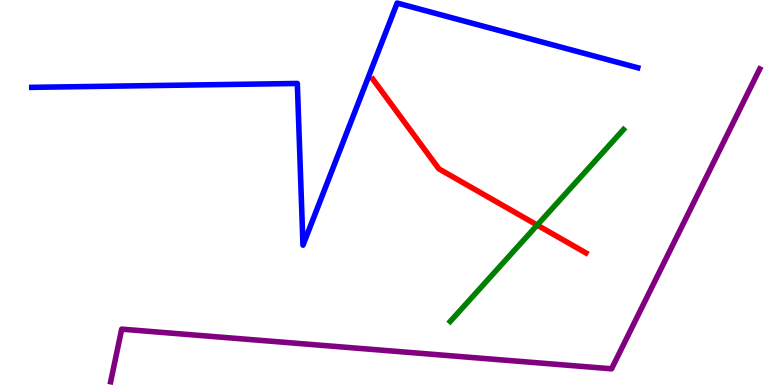[{'lines': ['blue', 'red'], 'intersections': []}, {'lines': ['green', 'red'], 'intersections': [{'x': 6.93, 'y': 4.15}]}, {'lines': ['purple', 'red'], 'intersections': []}, {'lines': ['blue', 'green'], 'intersections': []}, {'lines': ['blue', 'purple'], 'intersections': []}, {'lines': ['green', 'purple'], 'intersections': []}]